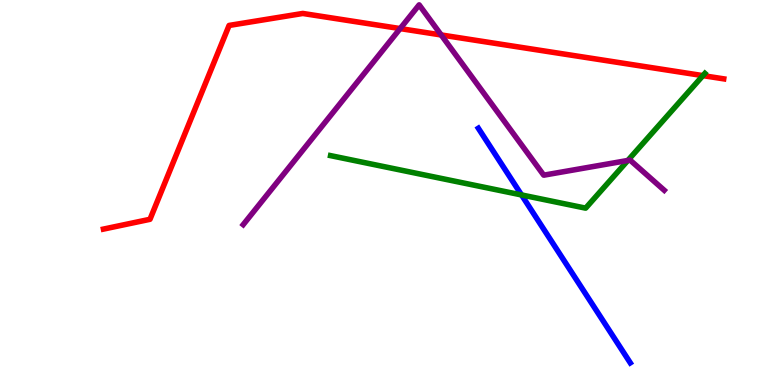[{'lines': ['blue', 'red'], 'intersections': []}, {'lines': ['green', 'red'], 'intersections': [{'x': 9.07, 'y': 8.04}]}, {'lines': ['purple', 'red'], 'intersections': [{'x': 5.16, 'y': 9.26}, {'x': 5.69, 'y': 9.09}]}, {'lines': ['blue', 'green'], 'intersections': [{'x': 6.73, 'y': 4.94}]}, {'lines': ['blue', 'purple'], 'intersections': []}, {'lines': ['green', 'purple'], 'intersections': [{'x': 8.1, 'y': 5.83}]}]